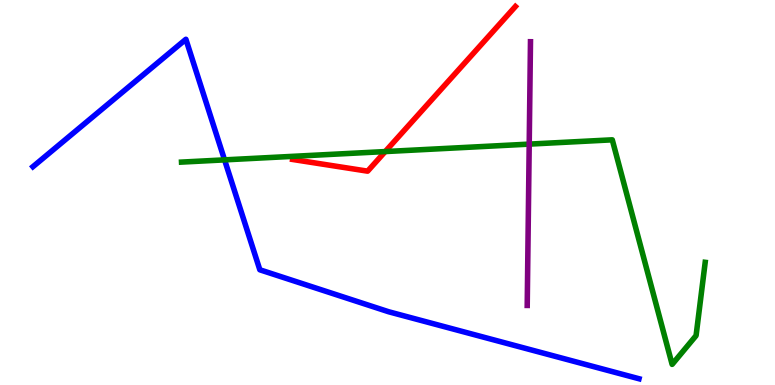[{'lines': ['blue', 'red'], 'intersections': []}, {'lines': ['green', 'red'], 'intersections': [{'x': 4.97, 'y': 6.06}]}, {'lines': ['purple', 'red'], 'intersections': []}, {'lines': ['blue', 'green'], 'intersections': [{'x': 2.9, 'y': 5.85}]}, {'lines': ['blue', 'purple'], 'intersections': []}, {'lines': ['green', 'purple'], 'intersections': [{'x': 6.83, 'y': 6.26}]}]